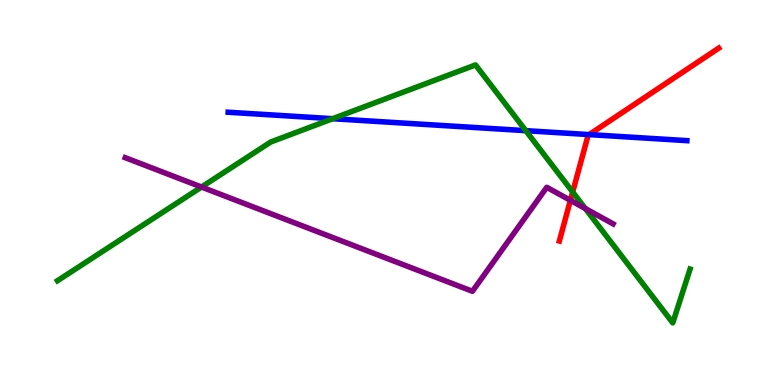[{'lines': ['blue', 'red'], 'intersections': [{'x': 7.6, 'y': 6.5}]}, {'lines': ['green', 'red'], 'intersections': [{'x': 7.39, 'y': 5.01}]}, {'lines': ['purple', 'red'], 'intersections': [{'x': 7.36, 'y': 4.8}]}, {'lines': ['blue', 'green'], 'intersections': [{'x': 4.29, 'y': 6.92}, {'x': 6.78, 'y': 6.61}]}, {'lines': ['blue', 'purple'], 'intersections': []}, {'lines': ['green', 'purple'], 'intersections': [{'x': 2.6, 'y': 5.14}, {'x': 7.55, 'y': 4.58}]}]